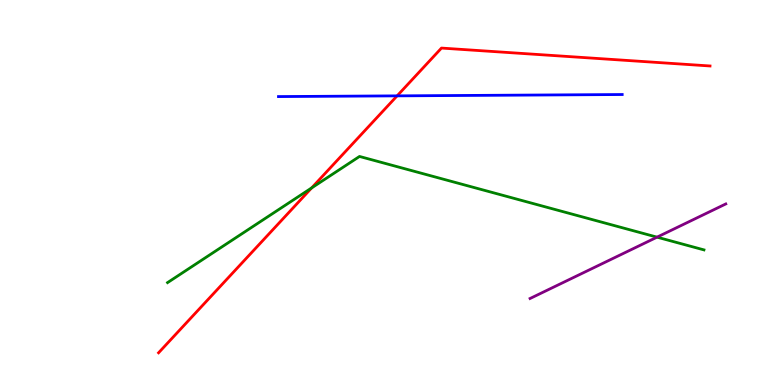[{'lines': ['blue', 'red'], 'intersections': [{'x': 5.12, 'y': 7.51}]}, {'lines': ['green', 'red'], 'intersections': [{'x': 4.02, 'y': 5.12}]}, {'lines': ['purple', 'red'], 'intersections': []}, {'lines': ['blue', 'green'], 'intersections': []}, {'lines': ['blue', 'purple'], 'intersections': []}, {'lines': ['green', 'purple'], 'intersections': [{'x': 8.48, 'y': 3.84}]}]